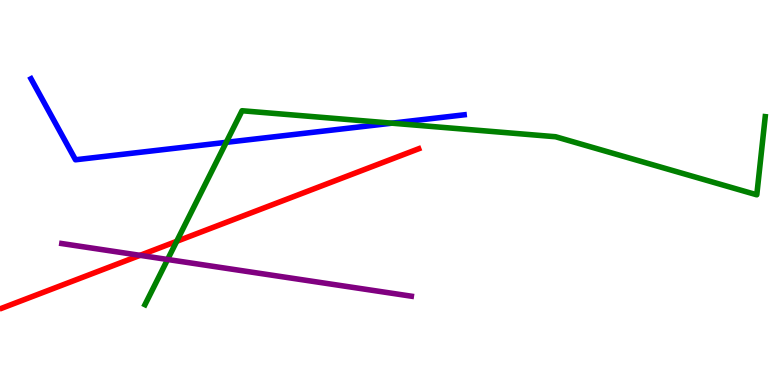[{'lines': ['blue', 'red'], 'intersections': []}, {'lines': ['green', 'red'], 'intersections': [{'x': 2.28, 'y': 3.73}]}, {'lines': ['purple', 'red'], 'intersections': [{'x': 1.81, 'y': 3.37}]}, {'lines': ['blue', 'green'], 'intersections': [{'x': 2.92, 'y': 6.3}, {'x': 5.06, 'y': 6.8}]}, {'lines': ['blue', 'purple'], 'intersections': []}, {'lines': ['green', 'purple'], 'intersections': [{'x': 2.16, 'y': 3.26}]}]